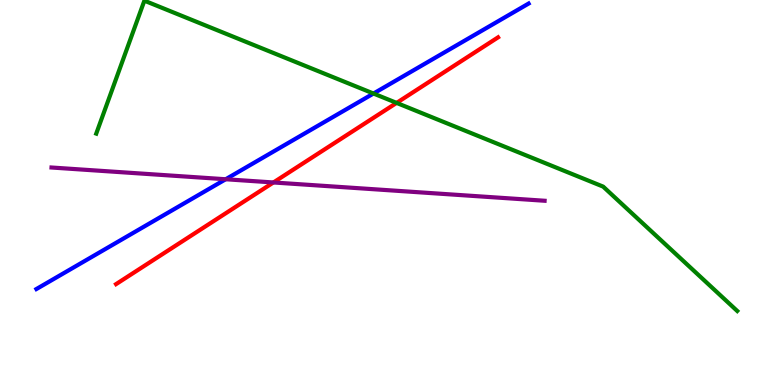[{'lines': ['blue', 'red'], 'intersections': []}, {'lines': ['green', 'red'], 'intersections': [{'x': 5.12, 'y': 7.33}]}, {'lines': ['purple', 'red'], 'intersections': [{'x': 3.53, 'y': 5.26}]}, {'lines': ['blue', 'green'], 'intersections': [{'x': 4.82, 'y': 7.57}]}, {'lines': ['blue', 'purple'], 'intersections': [{'x': 2.91, 'y': 5.34}]}, {'lines': ['green', 'purple'], 'intersections': []}]